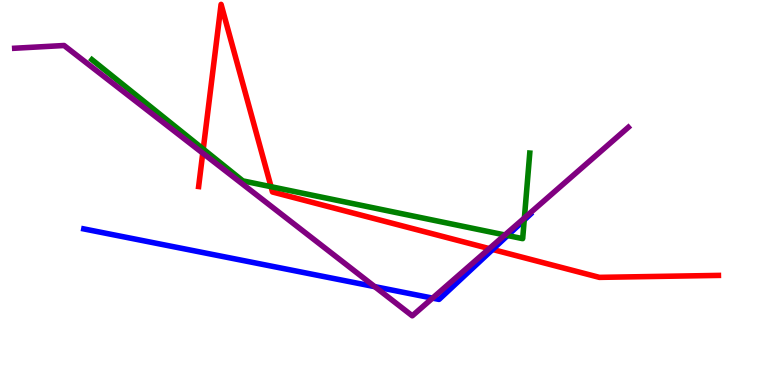[{'lines': ['blue', 'red'], 'intersections': [{'x': 6.36, 'y': 3.52}]}, {'lines': ['green', 'red'], 'intersections': [{'x': 2.62, 'y': 6.13}, {'x': 3.5, 'y': 5.15}]}, {'lines': ['purple', 'red'], 'intersections': [{'x': 2.62, 'y': 6.02}, {'x': 6.31, 'y': 3.54}]}, {'lines': ['blue', 'green'], 'intersections': [{'x': 6.55, 'y': 3.88}, {'x': 6.76, 'y': 4.29}]}, {'lines': ['blue', 'purple'], 'intersections': [{'x': 4.84, 'y': 2.55}, {'x': 5.58, 'y': 2.26}]}, {'lines': ['green', 'purple'], 'intersections': [{'x': 6.52, 'y': 3.9}, {'x': 6.77, 'y': 4.34}]}]